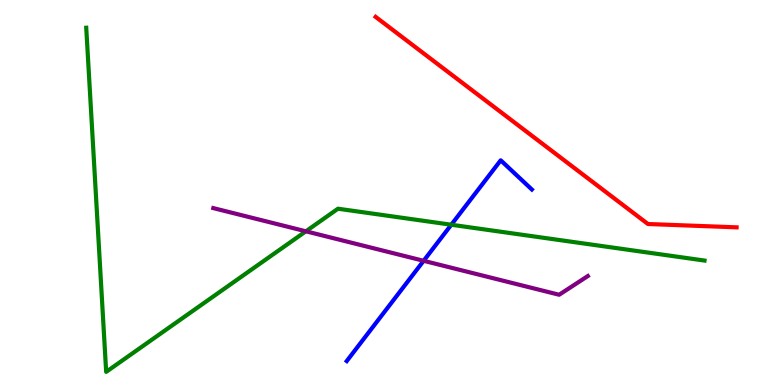[{'lines': ['blue', 'red'], 'intersections': []}, {'lines': ['green', 'red'], 'intersections': []}, {'lines': ['purple', 'red'], 'intersections': []}, {'lines': ['blue', 'green'], 'intersections': [{'x': 5.82, 'y': 4.16}]}, {'lines': ['blue', 'purple'], 'intersections': [{'x': 5.47, 'y': 3.23}]}, {'lines': ['green', 'purple'], 'intersections': [{'x': 3.95, 'y': 3.99}]}]